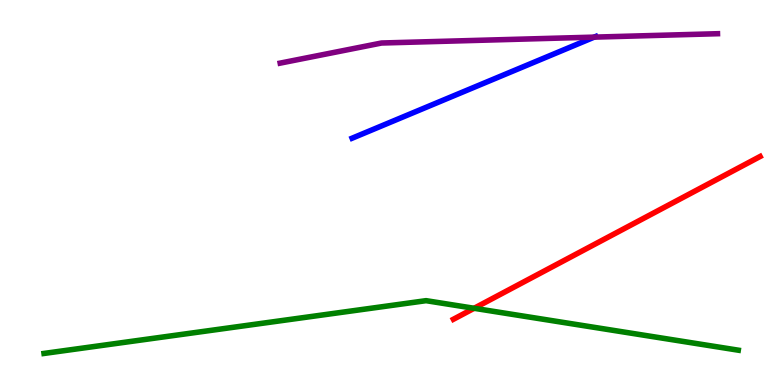[{'lines': ['blue', 'red'], 'intersections': []}, {'lines': ['green', 'red'], 'intersections': [{'x': 6.12, 'y': 1.99}]}, {'lines': ['purple', 'red'], 'intersections': []}, {'lines': ['blue', 'green'], 'intersections': []}, {'lines': ['blue', 'purple'], 'intersections': [{'x': 7.67, 'y': 9.04}]}, {'lines': ['green', 'purple'], 'intersections': []}]